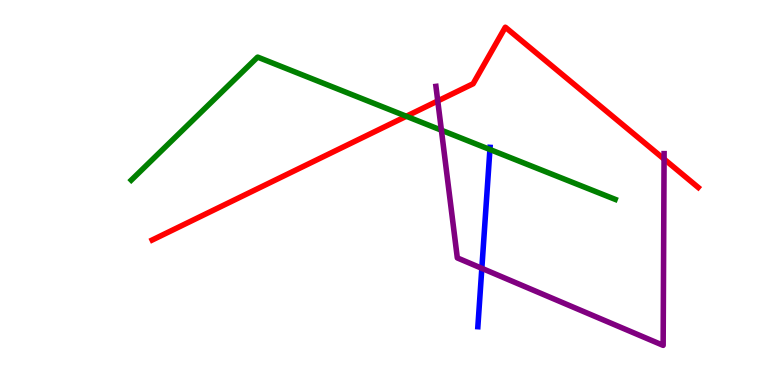[{'lines': ['blue', 'red'], 'intersections': []}, {'lines': ['green', 'red'], 'intersections': [{'x': 5.24, 'y': 6.98}]}, {'lines': ['purple', 'red'], 'intersections': [{'x': 5.65, 'y': 7.38}, {'x': 8.57, 'y': 5.87}]}, {'lines': ['blue', 'green'], 'intersections': [{'x': 6.32, 'y': 6.12}]}, {'lines': ['blue', 'purple'], 'intersections': [{'x': 6.22, 'y': 3.03}]}, {'lines': ['green', 'purple'], 'intersections': [{'x': 5.7, 'y': 6.62}]}]